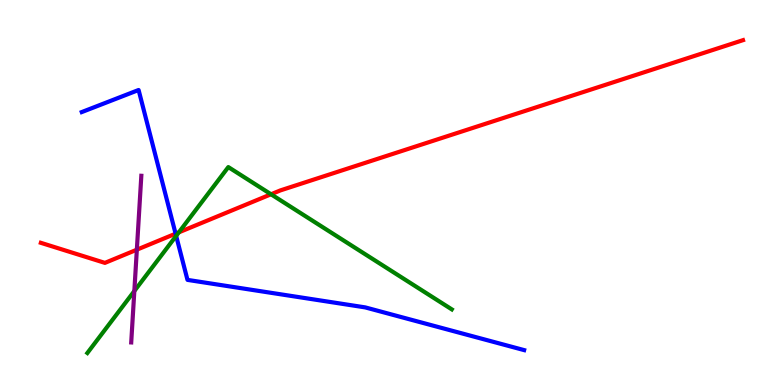[{'lines': ['blue', 'red'], 'intersections': [{'x': 2.27, 'y': 3.93}]}, {'lines': ['green', 'red'], 'intersections': [{'x': 2.31, 'y': 3.97}, {'x': 3.5, 'y': 4.95}]}, {'lines': ['purple', 'red'], 'intersections': [{'x': 1.77, 'y': 3.51}]}, {'lines': ['blue', 'green'], 'intersections': [{'x': 2.27, 'y': 3.87}]}, {'lines': ['blue', 'purple'], 'intersections': []}, {'lines': ['green', 'purple'], 'intersections': [{'x': 1.73, 'y': 2.44}]}]